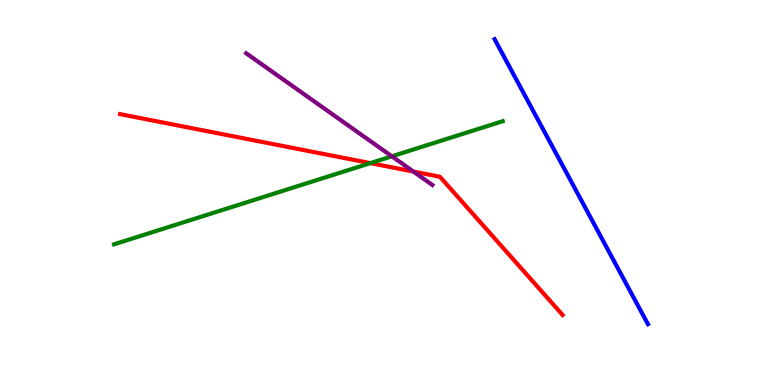[{'lines': ['blue', 'red'], 'intersections': []}, {'lines': ['green', 'red'], 'intersections': [{'x': 4.78, 'y': 5.76}]}, {'lines': ['purple', 'red'], 'intersections': [{'x': 5.33, 'y': 5.54}]}, {'lines': ['blue', 'green'], 'intersections': []}, {'lines': ['blue', 'purple'], 'intersections': []}, {'lines': ['green', 'purple'], 'intersections': [{'x': 5.06, 'y': 5.94}]}]